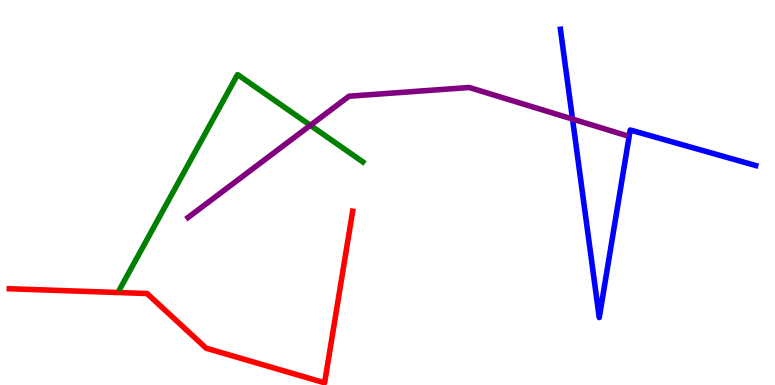[{'lines': ['blue', 'red'], 'intersections': []}, {'lines': ['green', 'red'], 'intersections': []}, {'lines': ['purple', 'red'], 'intersections': []}, {'lines': ['blue', 'green'], 'intersections': []}, {'lines': ['blue', 'purple'], 'intersections': [{'x': 7.39, 'y': 6.91}]}, {'lines': ['green', 'purple'], 'intersections': [{'x': 4.0, 'y': 6.74}]}]